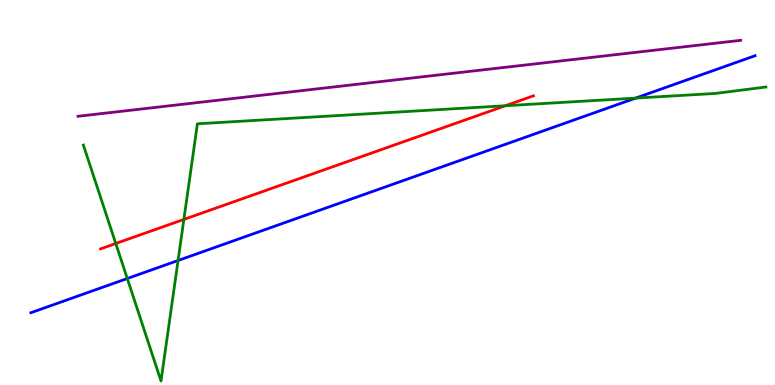[{'lines': ['blue', 'red'], 'intersections': []}, {'lines': ['green', 'red'], 'intersections': [{'x': 1.49, 'y': 3.68}, {'x': 2.37, 'y': 4.3}, {'x': 6.52, 'y': 7.25}]}, {'lines': ['purple', 'red'], 'intersections': []}, {'lines': ['blue', 'green'], 'intersections': [{'x': 1.64, 'y': 2.77}, {'x': 2.3, 'y': 3.23}, {'x': 8.2, 'y': 7.45}]}, {'lines': ['blue', 'purple'], 'intersections': []}, {'lines': ['green', 'purple'], 'intersections': []}]